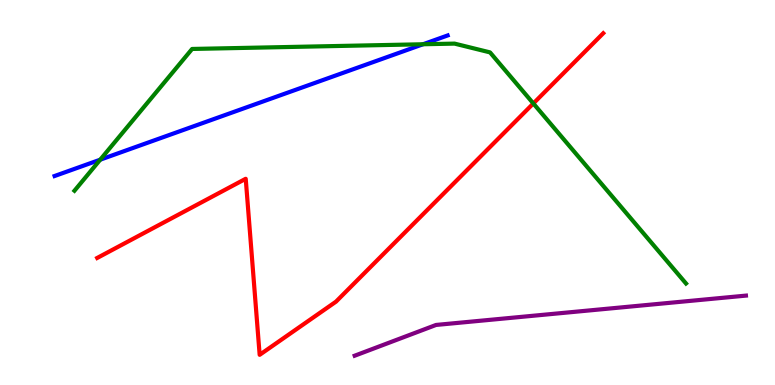[{'lines': ['blue', 'red'], 'intersections': []}, {'lines': ['green', 'red'], 'intersections': [{'x': 6.88, 'y': 7.31}]}, {'lines': ['purple', 'red'], 'intersections': []}, {'lines': ['blue', 'green'], 'intersections': [{'x': 1.29, 'y': 5.85}, {'x': 5.46, 'y': 8.85}]}, {'lines': ['blue', 'purple'], 'intersections': []}, {'lines': ['green', 'purple'], 'intersections': []}]